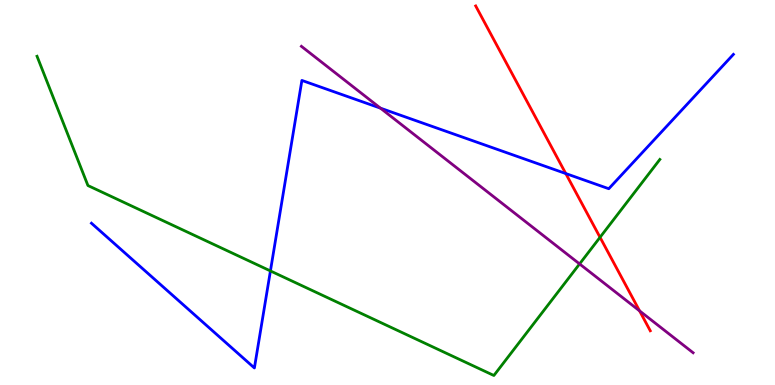[{'lines': ['blue', 'red'], 'intersections': [{'x': 7.3, 'y': 5.49}]}, {'lines': ['green', 'red'], 'intersections': [{'x': 7.74, 'y': 3.84}]}, {'lines': ['purple', 'red'], 'intersections': [{'x': 8.25, 'y': 1.93}]}, {'lines': ['blue', 'green'], 'intersections': [{'x': 3.49, 'y': 2.96}]}, {'lines': ['blue', 'purple'], 'intersections': [{'x': 4.91, 'y': 7.19}]}, {'lines': ['green', 'purple'], 'intersections': [{'x': 7.48, 'y': 3.14}]}]